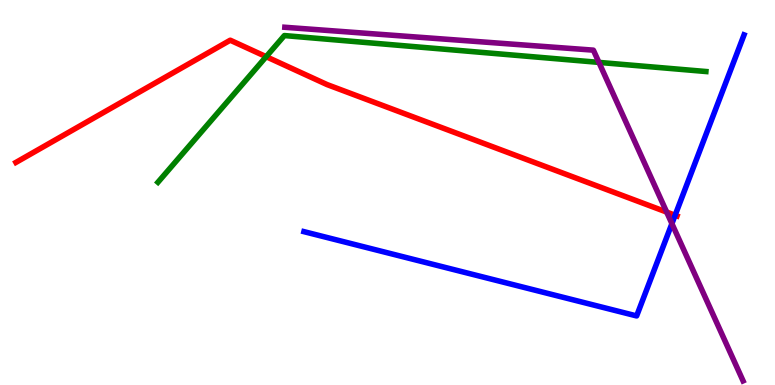[{'lines': ['blue', 'red'], 'intersections': [{'x': 8.71, 'y': 4.41}]}, {'lines': ['green', 'red'], 'intersections': [{'x': 3.43, 'y': 8.53}]}, {'lines': ['purple', 'red'], 'intersections': [{'x': 8.6, 'y': 4.49}]}, {'lines': ['blue', 'green'], 'intersections': []}, {'lines': ['blue', 'purple'], 'intersections': [{'x': 8.67, 'y': 4.19}]}, {'lines': ['green', 'purple'], 'intersections': [{'x': 7.73, 'y': 8.38}]}]